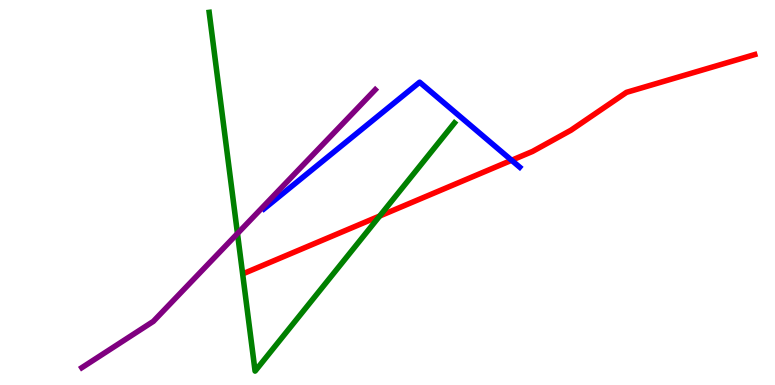[{'lines': ['blue', 'red'], 'intersections': [{'x': 6.6, 'y': 5.84}]}, {'lines': ['green', 'red'], 'intersections': [{'x': 4.9, 'y': 4.39}]}, {'lines': ['purple', 'red'], 'intersections': []}, {'lines': ['blue', 'green'], 'intersections': []}, {'lines': ['blue', 'purple'], 'intersections': []}, {'lines': ['green', 'purple'], 'intersections': [{'x': 3.06, 'y': 3.93}]}]